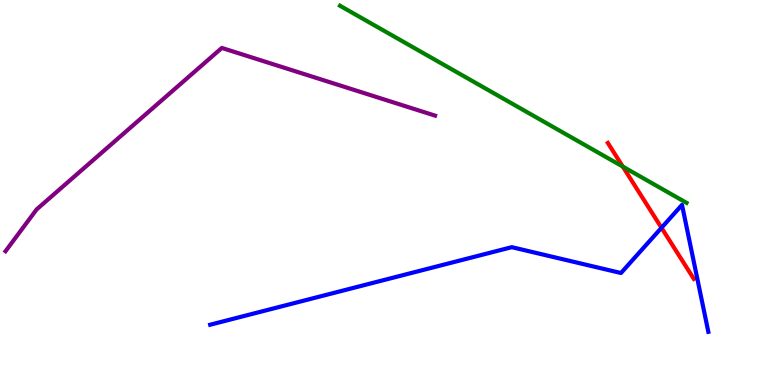[{'lines': ['blue', 'red'], 'intersections': [{'x': 8.54, 'y': 4.08}]}, {'lines': ['green', 'red'], 'intersections': [{'x': 8.04, 'y': 5.67}]}, {'lines': ['purple', 'red'], 'intersections': []}, {'lines': ['blue', 'green'], 'intersections': []}, {'lines': ['blue', 'purple'], 'intersections': []}, {'lines': ['green', 'purple'], 'intersections': []}]